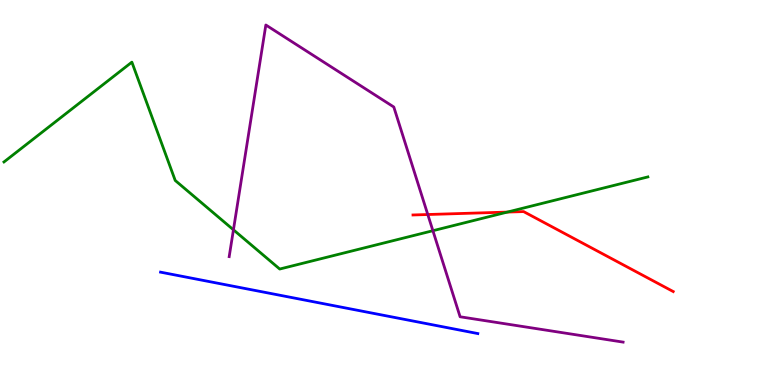[{'lines': ['blue', 'red'], 'intersections': []}, {'lines': ['green', 'red'], 'intersections': [{'x': 6.55, 'y': 4.49}]}, {'lines': ['purple', 'red'], 'intersections': [{'x': 5.52, 'y': 4.43}]}, {'lines': ['blue', 'green'], 'intersections': []}, {'lines': ['blue', 'purple'], 'intersections': []}, {'lines': ['green', 'purple'], 'intersections': [{'x': 3.01, 'y': 4.03}, {'x': 5.59, 'y': 4.01}]}]